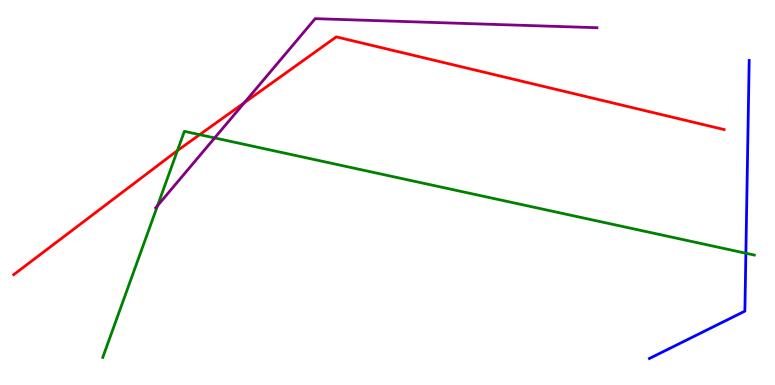[{'lines': ['blue', 'red'], 'intersections': []}, {'lines': ['green', 'red'], 'intersections': [{'x': 2.29, 'y': 6.09}, {'x': 2.58, 'y': 6.5}]}, {'lines': ['purple', 'red'], 'intersections': [{'x': 3.15, 'y': 7.33}]}, {'lines': ['blue', 'green'], 'intersections': [{'x': 9.62, 'y': 3.42}]}, {'lines': ['blue', 'purple'], 'intersections': []}, {'lines': ['green', 'purple'], 'intersections': [{'x': 2.03, 'y': 4.66}, {'x': 2.77, 'y': 6.42}]}]